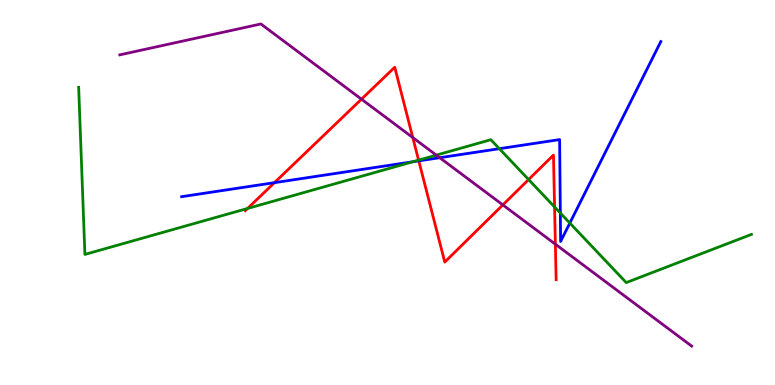[{'lines': ['blue', 'red'], 'intersections': [{'x': 3.54, 'y': 5.26}, {'x': 5.4, 'y': 5.82}]}, {'lines': ['green', 'red'], 'intersections': [{'x': 3.19, 'y': 4.59}, {'x': 5.4, 'y': 5.84}, {'x': 6.82, 'y': 5.34}, {'x': 7.16, 'y': 4.62}]}, {'lines': ['purple', 'red'], 'intersections': [{'x': 4.66, 'y': 7.42}, {'x': 5.33, 'y': 6.43}, {'x': 6.49, 'y': 4.68}, {'x': 7.17, 'y': 3.66}]}, {'lines': ['blue', 'green'], 'intersections': [{'x': 5.33, 'y': 5.8}, {'x': 6.44, 'y': 6.14}, {'x': 7.23, 'y': 4.47}, {'x': 7.35, 'y': 4.21}]}, {'lines': ['blue', 'purple'], 'intersections': [{'x': 5.67, 'y': 5.9}]}, {'lines': ['green', 'purple'], 'intersections': [{'x': 5.63, 'y': 5.97}]}]